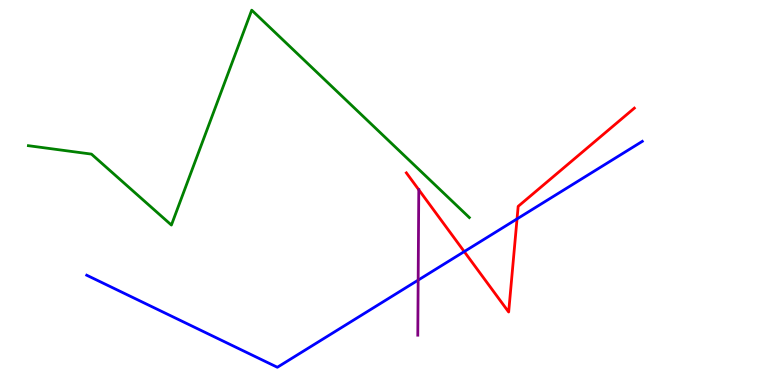[{'lines': ['blue', 'red'], 'intersections': [{'x': 5.99, 'y': 3.47}, {'x': 6.67, 'y': 4.31}]}, {'lines': ['green', 'red'], 'intersections': []}, {'lines': ['purple', 'red'], 'intersections': [{'x': 5.4, 'y': 5.07}]}, {'lines': ['blue', 'green'], 'intersections': []}, {'lines': ['blue', 'purple'], 'intersections': [{'x': 5.4, 'y': 2.72}]}, {'lines': ['green', 'purple'], 'intersections': []}]